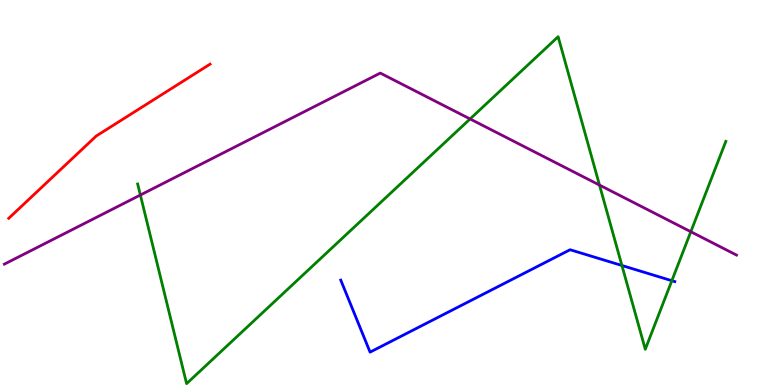[{'lines': ['blue', 'red'], 'intersections': []}, {'lines': ['green', 'red'], 'intersections': []}, {'lines': ['purple', 'red'], 'intersections': []}, {'lines': ['blue', 'green'], 'intersections': [{'x': 8.02, 'y': 3.1}, {'x': 8.67, 'y': 2.71}]}, {'lines': ['blue', 'purple'], 'intersections': []}, {'lines': ['green', 'purple'], 'intersections': [{'x': 1.81, 'y': 4.93}, {'x': 6.07, 'y': 6.91}, {'x': 7.74, 'y': 5.19}, {'x': 8.91, 'y': 3.98}]}]